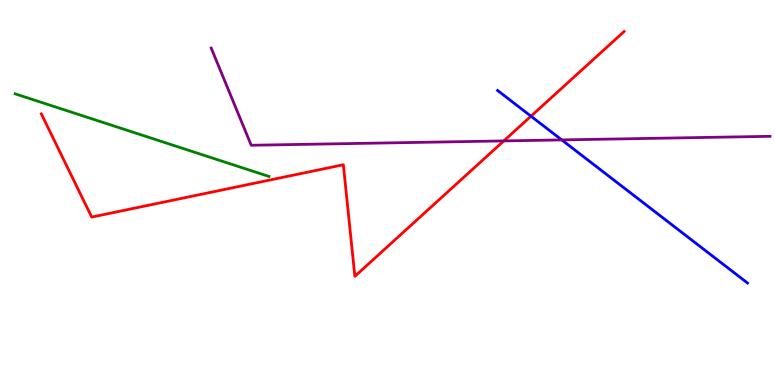[{'lines': ['blue', 'red'], 'intersections': [{'x': 6.85, 'y': 6.98}]}, {'lines': ['green', 'red'], 'intersections': []}, {'lines': ['purple', 'red'], 'intersections': [{'x': 6.5, 'y': 6.34}]}, {'lines': ['blue', 'green'], 'intersections': []}, {'lines': ['blue', 'purple'], 'intersections': [{'x': 7.25, 'y': 6.37}]}, {'lines': ['green', 'purple'], 'intersections': []}]